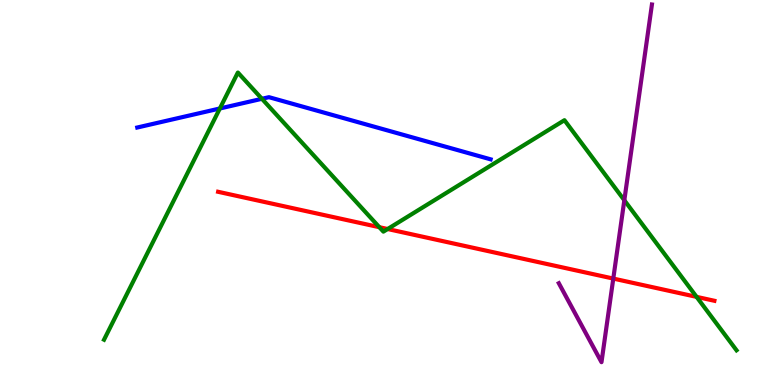[{'lines': ['blue', 'red'], 'intersections': []}, {'lines': ['green', 'red'], 'intersections': [{'x': 4.89, 'y': 4.1}, {'x': 5.0, 'y': 4.05}, {'x': 8.99, 'y': 2.29}]}, {'lines': ['purple', 'red'], 'intersections': [{'x': 7.91, 'y': 2.76}]}, {'lines': ['blue', 'green'], 'intersections': [{'x': 2.84, 'y': 7.18}, {'x': 3.38, 'y': 7.43}]}, {'lines': ['blue', 'purple'], 'intersections': []}, {'lines': ['green', 'purple'], 'intersections': [{'x': 8.06, 'y': 4.8}]}]